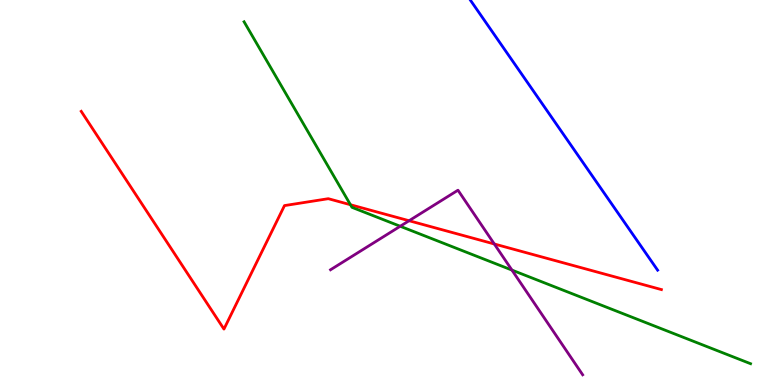[{'lines': ['blue', 'red'], 'intersections': []}, {'lines': ['green', 'red'], 'intersections': [{'x': 4.52, 'y': 4.68}]}, {'lines': ['purple', 'red'], 'intersections': [{'x': 5.28, 'y': 4.27}, {'x': 6.38, 'y': 3.66}]}, {'lines': ['blue', 'green'], 'intersections': []}, {'lines': ['blue', 'purple'], 'intersections': []}, {'lines': ['green', 'purple'], 'intersections': [{'x': 5.16, 'y': 4.12}, {'x': 6.61, 'y': 2.98}]}]